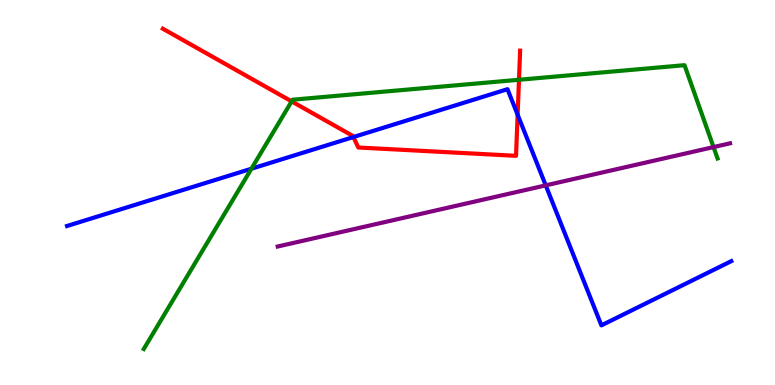[{'lines': ['blue', 'red'], 'intersections': [{'x': 4.56, 'y': 6.44}, {'x': 6.68, 'y': 7.02}]}, {'lines': ['green', 'red'], 'intersections': [{'x': 3.76, 'y': 7.37}, {'x': 6.7, 'y': 7.93}]}, {'lines': ['purple', 'red'], 'intersections': []}, {'lines': ['blue', 'green'], 'intersections': [{'x': 3.24, 'y': 5.62}]}, {'lines': ['blue', 'purple'], 'intersections': [{'x': 7.04, 'y': 5.19}]}, {'lines': ['green', 'purple'], 'intersections': [{'x': 9.21, 'y': 6.18}]}]